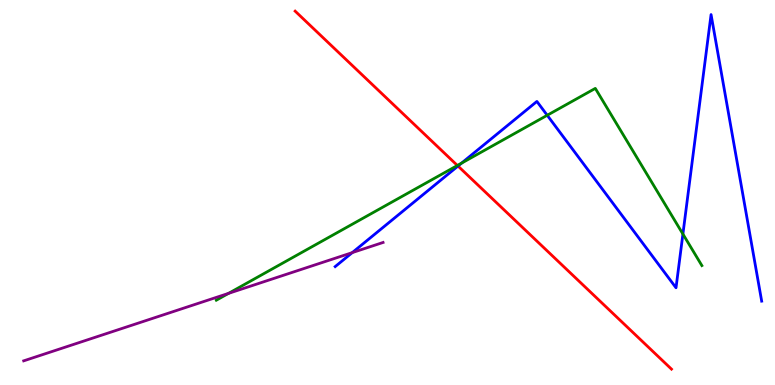[{'lines': ['blue', 'red'], 'intersections': [{'x': 5.91, 'y': 5.69}]}, {'lines': ['green', 'red'], 'intersections': [{'x': 5.9, 'y': 5.7}]}, {'lines': ['purple', 'red'], 'intersections': []}, {'lines': ['blue', 'green'], 'intersections': [{'x': 5.95, 'y': 5.76}, {'x': 7.06, 'y': 7.01}, {'x': 8.81, 'y': 3.92}]}, {'lines': ['blue', 'purple'], 'intersections': [{'x': 4.55, 'y': 3.44}]}, {'lines': ['green', 'purple'], 'intersections': [{'x': 2.95, 'y': 2.38}]}]